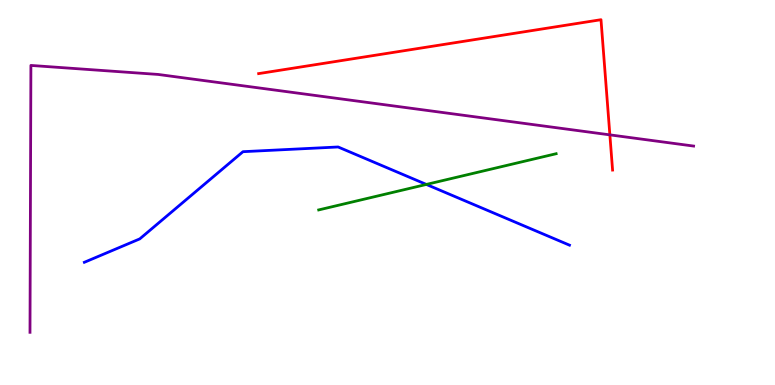[{'lines': ['blue', 'red'], 'intersections': []}, {'lines': ['green', 'red'], 'intersections': []}, {'lines': ['purple', 'red'], 'intersections': [{'x': 7.87, 'y': 6.5}]}, {'lines': ['blue', 'green'], 'intersections': [{'x': 5.5, 'y': 5.21}]}, {'lines': ['blue', 'purple'], 'intersections': []}, {'lines': ['green', 'purple'], 'intersections': []}]